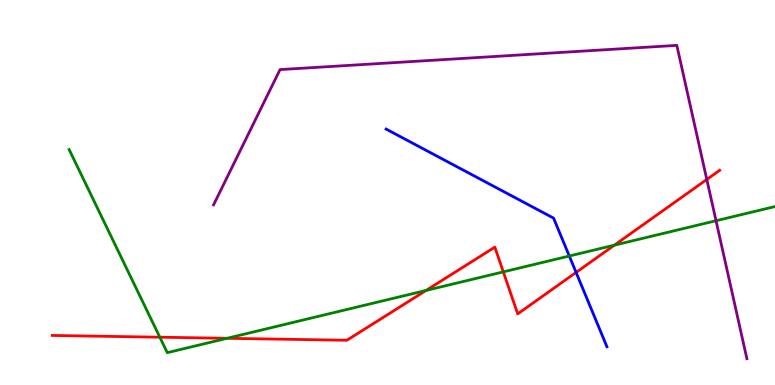[{'lines': ['blue', 'red'], 'intersections': [{'x': 7.43, 'y': 2.92}]}, {'lines': ['green', 'red'], 'intersections': [{'x': 2.06, 'y': 1.24}, {'x': 2.93, 'y': 1.21}, {'x': 5.5, 'y': 2.46}, {'x': 6.49, 'y': 2.94}, {'x': 7.93, 'y': 3.63}]}, {'lines': ['purple', 'red'], 'intersections': [{'x': 9.12, 'y': 5.34}]}, {'lines': ['blue', 'green'], 'intersections': [{'x': 7.35, 'y': 3.35}]}, {'lines': ['blue', 'purple'], 'intersections': []}, {'lines': ['green', 'purple'], 'intersections': [{'x': 9.24, 'y': 4.27}]}]